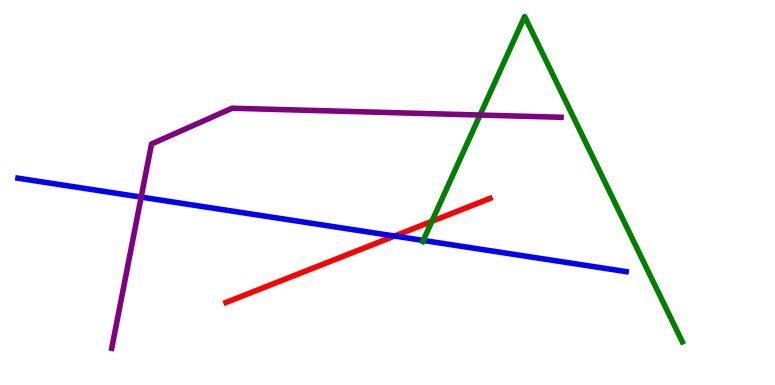[{'lines': ['blue', 'red'], 'intersections': [{'x': 5.09, 'y': 3.87}]}, {'lines': ['green', 'red'], 'intersections': [{'x': 5.57, 'y': 4.25}]}, {'lines': ['purple', 'red'], 'intersections': []}, {'lines': ['blue', 'green'], 'intersections': [{'x': 5.46, 'y': 3.75}]}, {'lines': ['blue', 'purple'], 'intersections': [{'x': 1.82, 'y': 4.88}]}, {'lines': ['green', 'purple'], 'intersections': [{'x': 6.19, 'y': 7.01}]}]